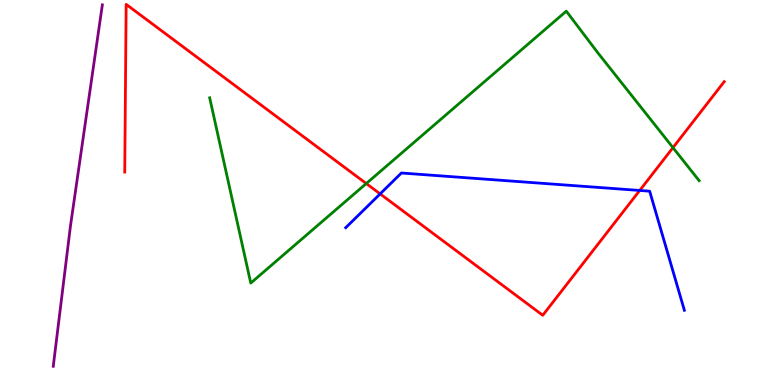[{'lines': ['blue', 'red'], 'intersections': [{'x': 4.9, 'y': 4.96}, {'x': 8.25, 'y': 5.05}]}, {'lines': ['green', 'red'], 'intersections': [{'x': 4.73, 'y': 5.23}, {'x': 8.68, 'y': 6.17}]}, {'lines': ['purple', 'red'], 'intersections': []}, {'lines': ['blue', 'green'], 'intersections': []}, {'lines': ['blue', 'purple'], 'intersections': []}, {'lines': ['green', 'purple'], 'intersections': []}]